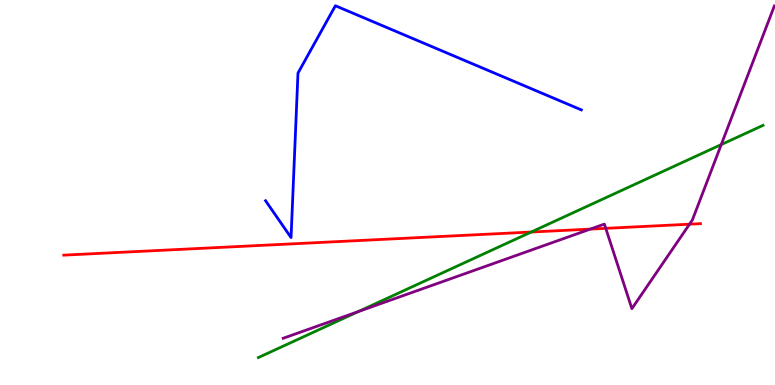[{'lines': ['blue', 'red'], 'intersections': []}, {'lines': ['green', 'red'], 'intersections': [{'x': 6.85, 'y': 3.97}]}, {'lines': ['purple', 'red'], 'intersections': [{'x': 7.62, 'y': 4.05}, {'x': 7.82, 'y': 4.07}, {'x': 8.9, 'y': 4.18}]}, {'lines': ['blue', 'green'], 'intersections': []}, {'lines': ['blue', 'purple'], 'intersections': []}, {'lines': ['green', 'purple'], 'intersections': [{'x': 4.63, 'y': 1.91}, {'x': 9.31, 'y': 6.24}]}]